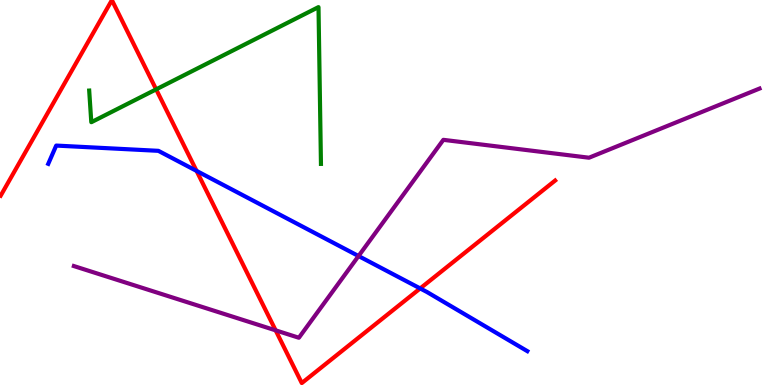[{'lines': ['blue', 'red'], 'intersections': [{'x': 2.54, 'y': 5.56}, {'x': 5.42, 'y': 2.51}]}, {'lines': ['green', 'red'], 'intersections': [{'x': 2.01, 'y': 7.68}]}, {'lines': ['purple', 'red'], 'intersections': [{'x': 3.56, 'y': 1.42}]}, {'lines': ['blue', 'green'], 'intersections': []}, {'lines': ['blue', 'purple'], 'intersections': [{'x': 4.63, 'y': 3.35}]}, {'lines': ['green', 'purple'], 'intersections': []}]